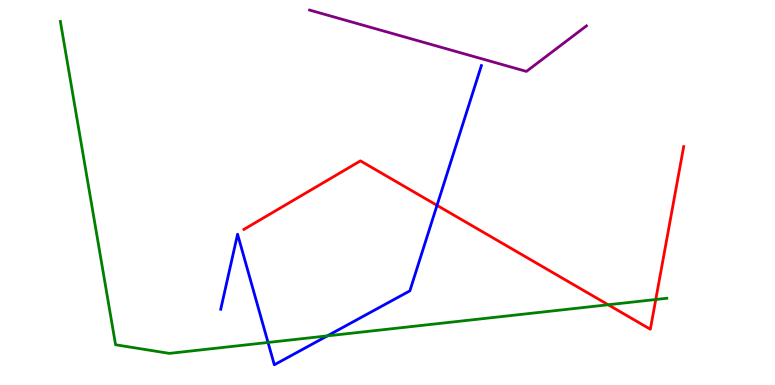[{'lines': ['blue', 'red'], 'intersections': [{'x': 5.64, 'y': 4.67}]}, {'lines': ['green', 'red'], 'intersections': [{'x': 7.85, 'y': 2.08}, {'x': 8.46, 'y': 2.22}]}, {'lines': ['purple', 'red'], 'intersections': []}, {'lines': ['blue', 'green'], 'intersections': [{'x': 3.46, 'y': 1.11}, {'x': 4.22, 'y': 1.28}]}, {'lines': ['blue', 'purple'], 'intersections': []}, {'lines': ['green', 'purple'], 'intersections': []}]